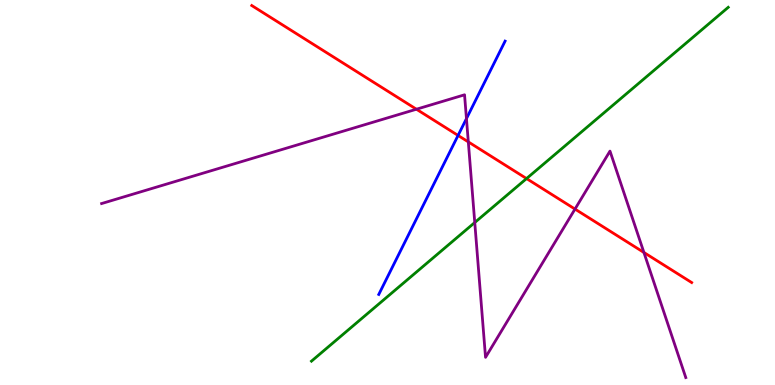[{'lines': ['blue', 'red'], 'intersections': [{'x': 5.91, 'y': 6.48}]}, {'lines': ['green', 'red'], 'intersections': [{'x': 6.79, 'y': 5.36}]}, {'lines': ['purple', 'red'], 'intersections': [{'x': 5.37, 'y': 7.16}, {'x': 6.04, 'y': 6.31}, {'x': 7.42, 'y': 4.57}, {'x': 8.31, 'y': 3.44}]}, {'lines': ['blue', 'green'], 'intersections': []}, {'lines': ['blue', 'purple'], 'intersections': [{'x': 6.02, 'y': 6.92}]}, {'lines': ['green', 'purple'], 'intersections': [{'x': 6.13, 'y': 4.22}]}]